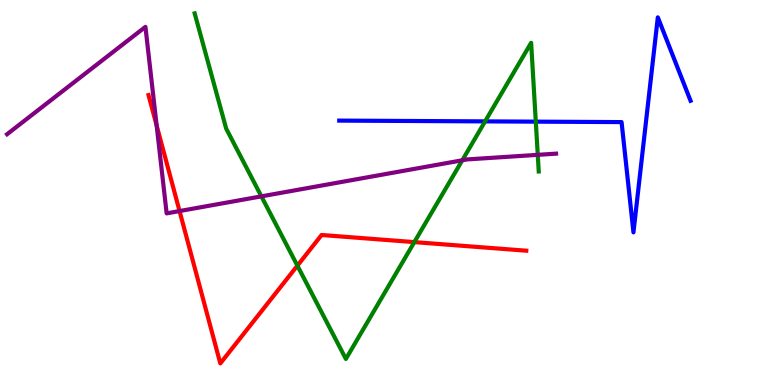[{'lines': ['blue', 'red'], 'intersections': []}, {'lines': ['green', 'red'], 'intersections': [{'x': 3.84, 'y': 3.1}, {'x': 5.35, 'y': 3.71}]}, {'lines': ['purple', 'red'], 'intersections': [{'x': 2.02, 'y': 6.74}, {'x': 2.32, 'y': 4.52}]}, {'lines': ['blue', 'green'], 'intersections': [{'x': 6.26, 'y': 6.85}, {'x': 6.91, 'y': 6.84}]}, {'lines': ['blue', 'purple'], 'intersections': []}, {'lines': ['green', 'purple'], 'intersections': [{'x': 3.37, 'y': 4.9}, {'x': 5.97, 'y': 5.84}, {'x': 6.94, 'y': 5.98}]}]